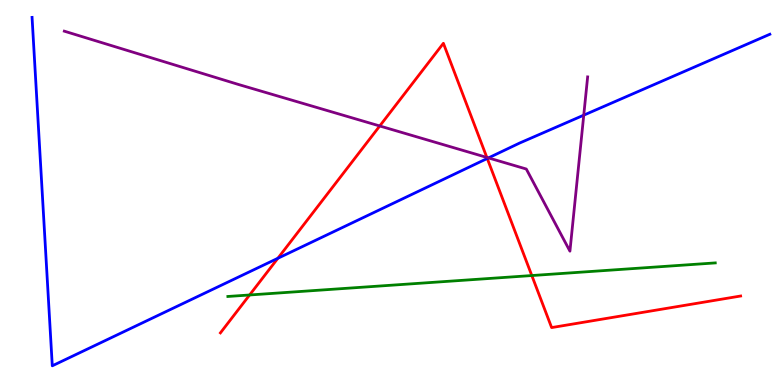[{'lines': ['blue', 'red'], 'intersections': [{'x': 3.59, 'y': 3.29}, {'x': 6.29, 'y': 5.88}]}, {'lines': ['green', 'red'], 'intersections': [{'x': 3.22, 'y': 2.34}, {'x': 6.86, 'y': 2.84}]}, {'lines': ['purple', 'red'], 'intersections': [{'x': 4.9, 'y': 6.73}, {'x': 6.28, 'y': 5.91}]}, {'lines': ['blue', 'green'], 'intersections': []}, {'lines': ['blue', 'purple'], 'intersections': [{'x': 6.3, 'y': 5.9}, {'x': 7.53, 'y': 7.01}]}, {'lines': ['green', 'purple'], 'intersections': []}]